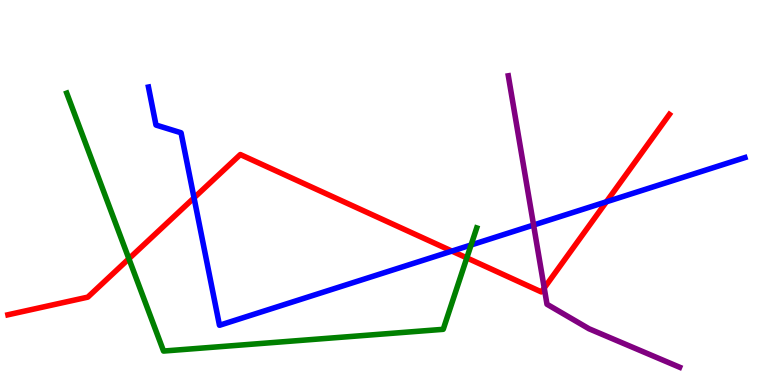[{'lines': ['blue', 'red'], 'intersections': [{'x': 2.5, 'y': 4.86}, {'x': 5.83, 'y': 3.48}, {'x': 7.82, 'y': 4.76}]}, {'lines': ['green', 'red'], 'intersections': [{'x': 1.66, 'y': 3.28}, {'x': 6.02, 'y': 3.3}]}, {'lines': ['purple', 'red'], 'intersections': [{'x': 7.02, 'y': 2.52}]}, {'lines': ['blue', 'green'], 'intersections': [{'x': 6.08, 'y': 3.64}]}, {'lines': ['blue', 'purple'], 'intersections': [{'x': 6.88, 'y': 4.15}]}, {'lines': ['green', 'purple'], 'intersections': []}]